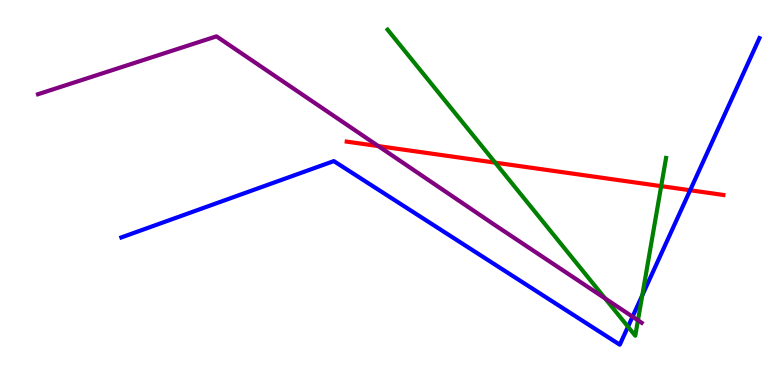[{'lines': ['blue', 'red'], 'intersections': [{'x': 8.91, 'y': 5.06}]}, {'lines': ['green', 'red'], 'intersections': [{'x': 6.39, 'y': 5.78}, {'x': 8.53, 'y': 5.17}]}, {'lines': ['purple', 'red'], 'intersections': [{'x': 4.88, 'y': 6.21}]}, {'lines': ['blue', 'green'], 'intersections': [{'x': 8.1, 'y': 1.51}, {'x': 8.29, 'y': 2.33}]}, {'lines': ['blue', 'purple'], 'intersections': [{'x': 8.16, 'y': 1.77}]}, {'lines': ['green', 'purple'], 'intersections': [{'x': 7.81, 'y': 2.25}, {'x': 8.23, 'y': 1.68}]}]